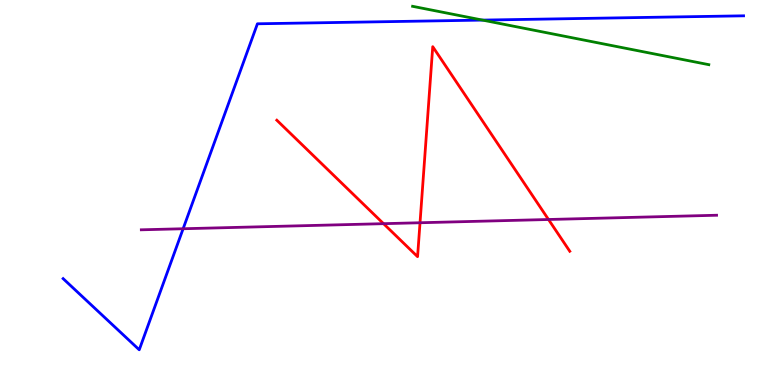[{'lines': ['blue', 'red'], 'intersections': []}, {'lines': ['green', 'red'], 'intersections': []}, {'lines': ['purple', 'red'], 'intersections': [{'x': 4.95, 'y': 4.19}, {'x': 5.42, 'y': 4.21}, {'x': 7.08, 'y': 4.3}]}, {'lines': ['blue', 'green'], 'intersections': [{'x': 6.23, 'y': 9.48}]}, {'lines': ['blue', 'purple'], 'intersections': [{'x': 2.36, 'y': 4.06}]}, {'lines': ['green', 'purple'], 'intersections': []}]